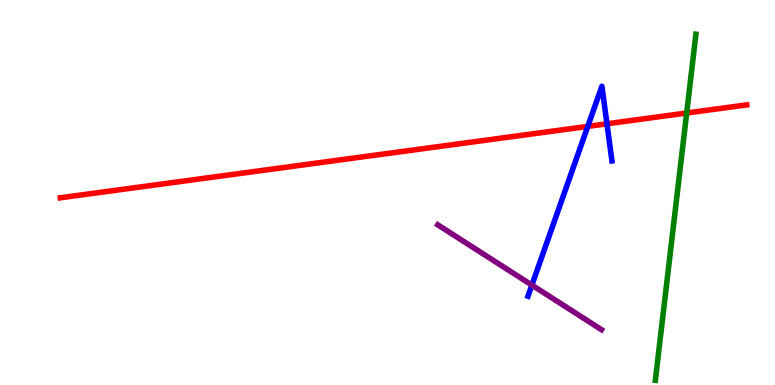[{'lines': ['blue', 'red'], 'intersections': [{'x': 7.58, 'y': 6.72}, {'x': 7.83, 'y': 6.78}]}, {'lines': ['green', 'red'], 'intersections': [{'x': 8.86, 'y': 7.06}]}, {'lines': ['purple', 'red'], 'intersections': []}, {'lines': ['blue', 'green'], 'intersections': []}, {'lines': ['blue', 'purple'], 'intersections': [{'x': 6.86, 'y': 2.6}]}, {'lines': ['green', 'purple'], 'intersections': []}]